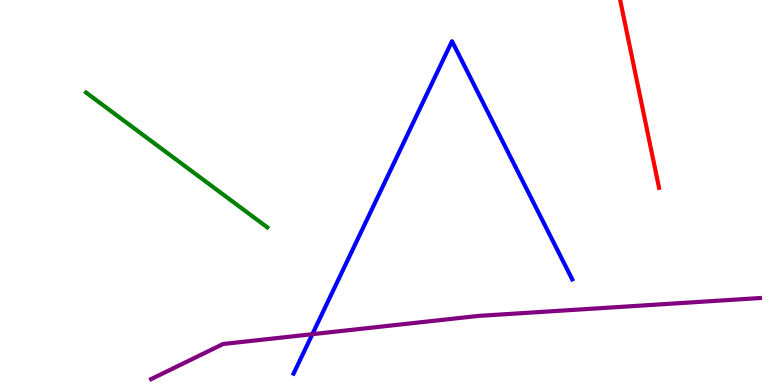[{'lines': ['blue', 'red'], 'intersections': []}, {'lines': ['green', 'red'], 'intersections': []}, {'lines': ['purple', 'red'], 'intersections': []}, {'lines': ['blue', 'green'], 'intersections': []}, {'lines': ['blue', 'purple'], 'intersections': [{'x': 4.03, 'y': 1.32}]}, {'lines': ['green', 'purple'], 'intersections': []}]